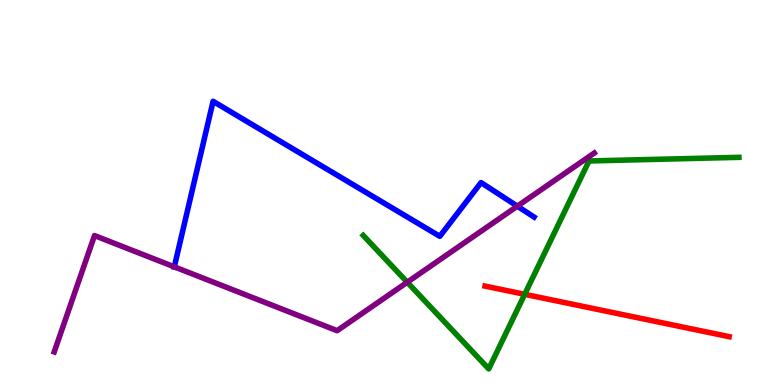[{'lines': ['blue', 'red'], 'intersections': []}, {'lines': ['green', 'red'], 'intersections': [{'x': 6.77, 'y': 2.36}]}, {'lines': ['purple', 'red'], 'intersections': []}, {'lines': ['blue', 'green'], 'intersections': []}, {'lines': ['blue', 'purple'], 'intersections': [{'x': 2.25, 'y': 3.07}, {'x': 6.68, 'y': 4.64}]}, {'lines': ['green', 'purple'], 'intersections': [{'x': 5.25, 'y': 2.67}]}]